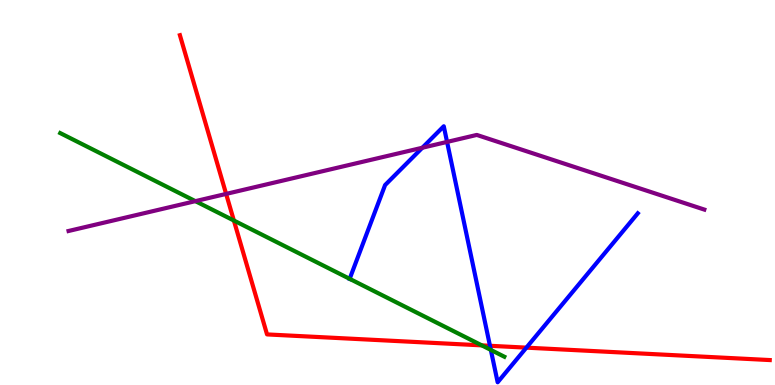[{'lines': ['blue', 'red'], 'intersections': [{'x': 6.32, 'y': 1.02}, {'x': 6.79, 'y': 0.97}]}, {'lines': ['green', 'red'], 'intersections': [{'x': 3.02, 'y': 4.27}, {'x': 6.22, 'y': 1.03}]}, {'lines': ['purple', 'red'], 'intersections': [{'x': 2.92, 'y': 4.96}]}, {'lines': ['blue', 'green'], 'intersections': [{'x': 4.51, 'y': 2.76}, {'x': 6.33, 'y': 0.911}]}, {'lines': ['blue', 'purple'], 'intersections': [{'x': 5.45, 'y': 6.16}, {'x': 5.77, 'y': 6.31}]}, {'lines': ['green', 'purple'], 'intersections': [{'x': 2.52, 'y': 4.78}]}]